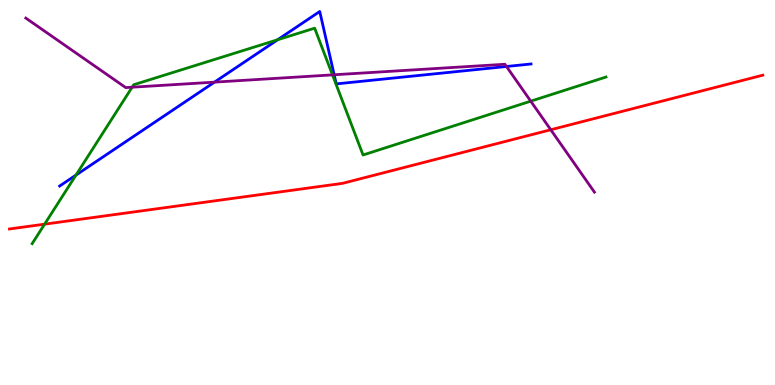[{'lines': ['blue', 'red'], 'intersections': []}, {'lines': ['green', 'red'], 'intersections': [{'x': 0.576, 'y': 4.18}]}, {'lines': ['purple', 'red'], 'intersections': [{'x': 7.11, 'y': 6.63}]}, {'lines': ['blue', 'green'], 'intersections': [{'x': 0.98, 'y': 5.45}, {'x': 3.58, 'y': 8.97}]}, {'lines': ['blue', 'purple'], 'intersections': [{'x': 2.77, 'y': 7.87}, {'x': 4.31, 'y': 8.06}, {'x': 6.54, 'y': 8.27}]}, {'lines': ['green', 'purple'], 'intersections': [{'x': 1.7, 'y': 7.73}, {'x': 4.29, 'y': 8.06}, {'x': 6.85, 'y': 7.37}]}]